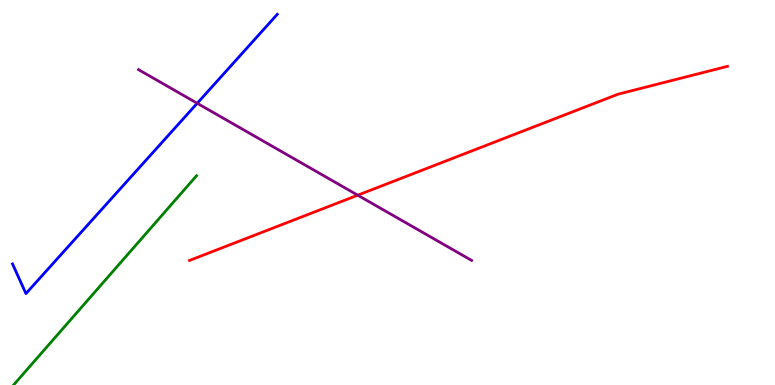[{'lines': ['blue', 'red'], 'intersections': []}, {'lines': ['green', 'red'], 'intersections': []}, {'lines': ['purple', 'red'], 'intersections': [{'x': 4.62, 'y': 4.93}]}, {'lines': ['blue', 'green'], 'intersections': []}, {'lines': ['blue', 'purple'], 'intersections': [{'x': 2.54, 'y': 7.32}]}, {'lines': ['green', 'purple'], 'intersections': []}]